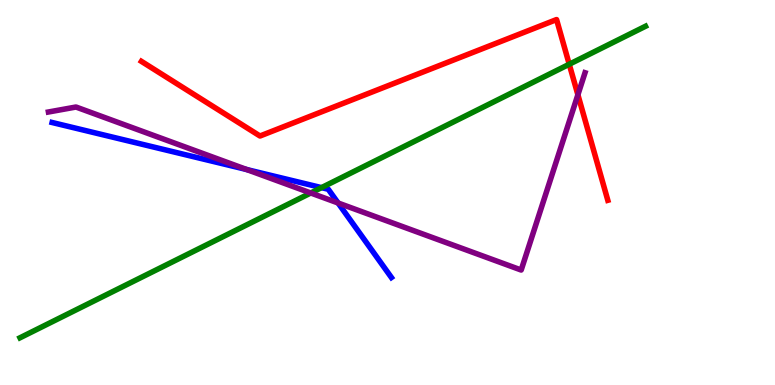[{'lines': ['blue', 'red'], 'intersections': []}, {'lines': ['green', 'red'], 'intersections': [{'x': 7.35, 'y': 8.33}]}, {'lines': ['purple', 'red'], 'intersections': [{'x': 7.46, 'y': 7.54}]}, {'lines': ['blue', 'green'], 'intersections': [{'x': 4.15, 'y': 5.13}]}, {'lines': ['blue', 'purple'], 'intersections': [{'x': 3.18, 'y': 5.6}, {'x': 4.36, 'y': 4.73}]}, {'lines': ['green', 'purple'], 'intersections': [{'x': 4.01, 'y': 4.99}]}]